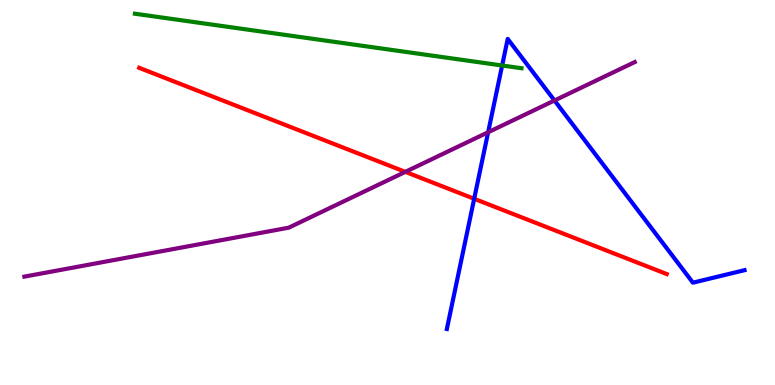[{'lines': ['blue', 'red'], 'intersections': [{'x': 6.12, 'y': 4.84}]}, {'lines': ['green', 'red'], 'intersections': []}, {'lines': ['purple', 'red'], 'intersections': [{'x': 5.23, 'y': 5.54}]}, {'lines': ['blue', 'green'], 'intersections': [{'x': 6.48, 'y': 8.3}]}, {'lines': ['blue', 'purple'], 'intersections': [{'x': 6.3, 'y': 6.57}, {'x': 7.15, 'y': 7.39}]}, {'lines': ['green', 'purple'], 'intersections': []}]